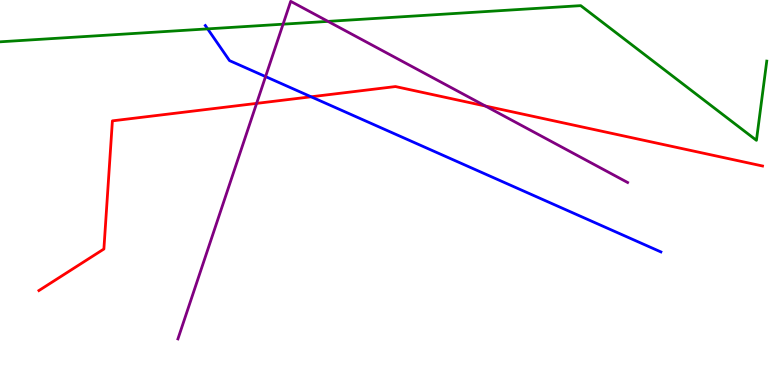[{'lines': ['blue', 'red'], 'intersections': [{'x': 4.01, 'y': 7.49}]}, {'lines': ['green', 'red'], 'intersections': []}, {'lines': ['purple', 'red'], 'intersections': [{'x': 3.31, 'y': 7.31}, {'x': 6.26, 'y': 7.25}]}, {'lines': ['blue', 'green'], 'intersections': [{'x': 2.68, 'y': 9.25}]}, {'lines': ['blue', 'purple'], 'intersections': [{'x': 3.43, 'y': 8.01}]}, {'lines': ['green', 'purple'], 'intersections': [{'x': 3.65, 'y': 9.37}, {'x': 4.23, 'y': 9.44}]}]